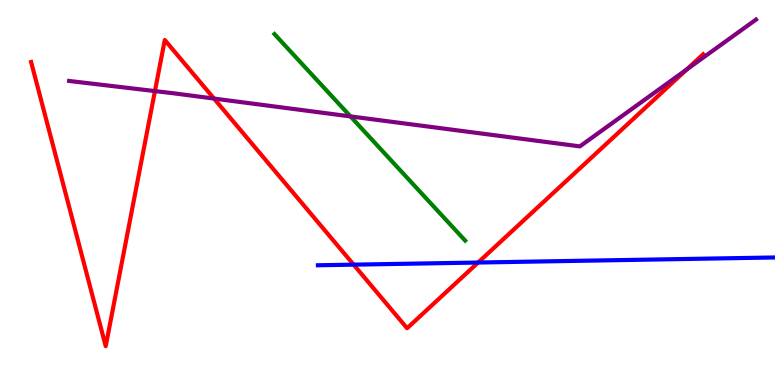[{'lines': ['blue', 'red'], 'intersections': [{'x': 4.56, 'y': 3.13}, {'x': 6.17, 'y': 3.18}]}, {'lines': ['green', 'red'], 'intersections': []}, {'lines': ['purple', 'red'], 'intersections': [{'x': 2.0, 'y': 7.63}, {'x': 2.76, 'y': 7.44}, {'x': 8.86, 'y': 8.2}]}, {'lines': ['blue', 'green'], 'intersections': []}, {'lines': ['blue', 'purple'], 'intersections': []}, {'lines': ['green', 'purple'], 'intersections': [{'x': 4.52, 'y': 6.98}]}]